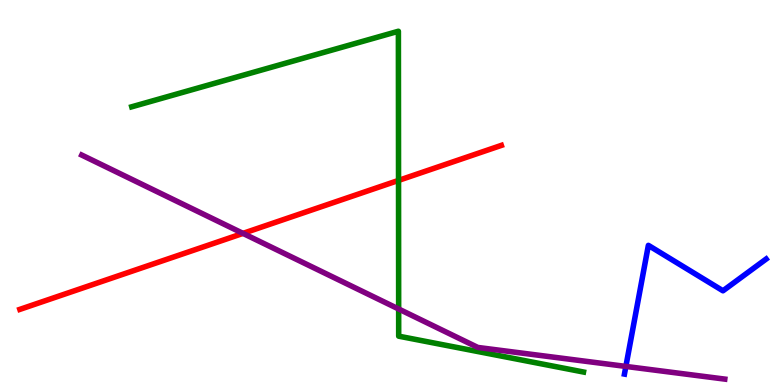[{'lines': ['blue', 'red'], 'intersections': []}, {'lines': ['green', 'red'], 'intersections': [{'x': 5.14, 'y': 5.31}]}, {'lines': ['purple', 'red'], 'intersections': [{'x': 3.14, 'y': 3.94}]}, {'lines': ['blue', 'green'], 'intersections': []}, {'lines': ['blue', 'purple'], 'intersections': [{'x': 8.08, 'y': 0.482}]}, {'lines': ['green', 'purple'], 'intersections': [{'x': 5.14, 'y': 1.97}]}]